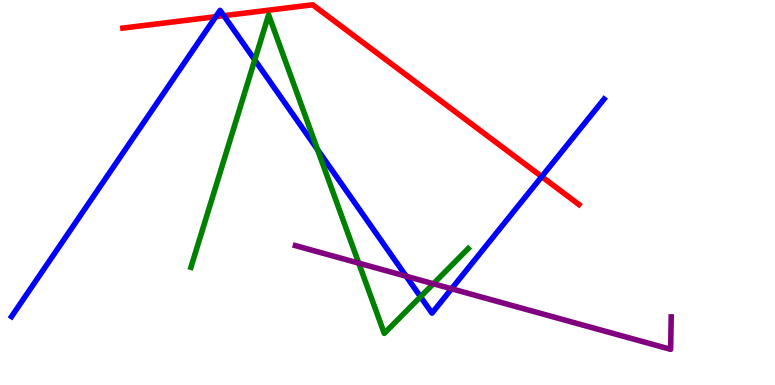[{'lines': ['blue', 'red'], 'intersections': [{'x': 2.78, 'y': 9.57}, {'x': 2.89, 'y': 9.59}, {'x': 6.99, 'y': 5.41}]}, {'lines': ['green', 'red'], 'intersections': []}, {'lines': ['purple', 'red'], 'intersections': []}, {'lines': ['blue', 'green'], 'intersections': [{'x': 3.29, 'y': 8.44}, {'x': 4.1, 'y': 6.11}, {'x': 5.43, 'y': 2.29}]}, {'lines': ['blue', 'purple'], 'intersections': [{'x': 5.24, 'y': 2.83}, {'x': 5.83, 'y': 2.5}]}, {'lines': ['green', 'purple'], 'intersections': [{'x': 4.63, 'y': 3.17}, {'x': 5.59, 'y': 2.63}]}]